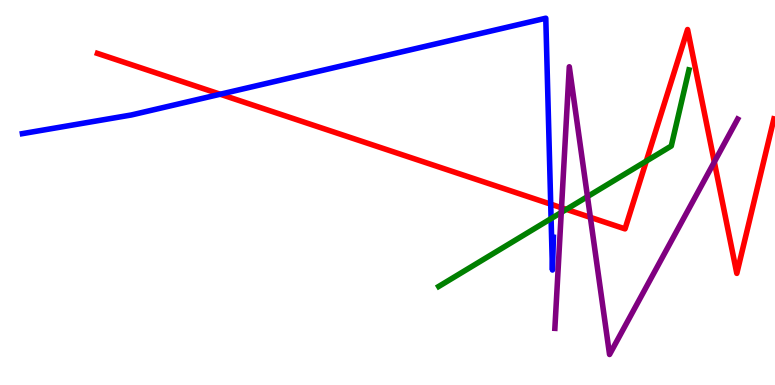[{'lines': ['blue', 'red'], 'intersections': [{'x': 2.84, 'y': 7.55}, {'x': 7.11, 'y': 4.7}]}, {'lines': ['green', 'red'], 'intersections': [{'x': 7.31, 'y': 4.56}, {'x': 8.34, 'y': 5.82}]}, {'lines': ['purple', 'red'], 'intersections': [{'x': 7.25, 'y': 4.6}, {'x': 7.62, 'y': 4.35}, {'x': 9.22, 'y': 5.79}]}, {'lines': ['blue', 'green'], 'intersections': [{'x': 7.11, 'y': 4.32}]}, {'lines': ['blue', 'purple'], 'intersections': []}, {'lines': ['green', 'purple'], 'intersections': [{'x': 7.24, 'y': 4.48}, {'x': 7.58, 'y': 4.89}]}]